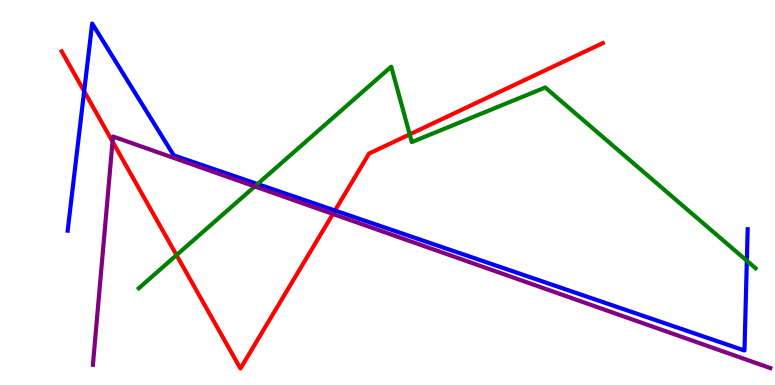[{'lines': ['blue', 'red'], 'intersections': [{'x': 1.09, 'y': 7.63}, {'x': 4.32, 'y': 4.53}]}, {'lines': ['green', 'red'], 'intersections': [{'x': 2.28, 'y': 3.37}, {'x': 5.29, 'y': 6.51}]}, {'lines': ['purple', 'red'], 'intersections': [{'x': 1.45, 'y': 6.32}, {'x': 4.3, 'y': 4.44}]}, {'lines': ['blue', 'green'], 'intersections': [{'x': 3.32, 'y': 5.22}, {'x': 9.64, 'y': 3.23}]}, {'lines': ['blue', 'purple'], 'intersections': []}, {'lines': ['green', 'purple'], 'intersections': [{'x': 3.29, 'y': 5.16}]}]